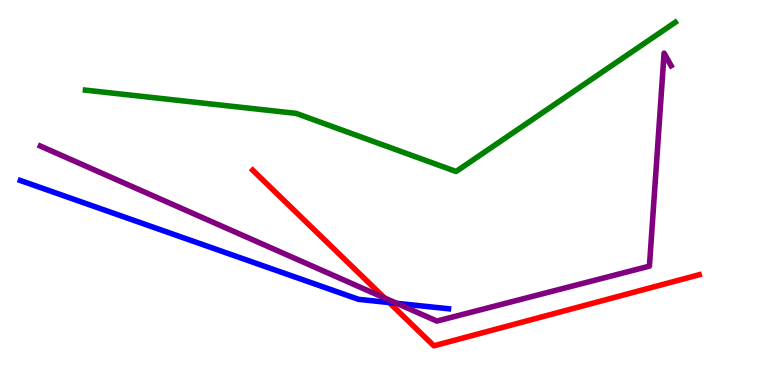[{'lines': ['blue', 'red'], 'intersections': [{'x': 5.02, 'y': 2.14}]}, {'lines': ['green', 'red'], 'intersections': []}, {'lines': ['purple', 'red'], 'intersections': [{'x': 4.96, 'y': 2.26}]}, {'lines': ['blue', 'green'], 'intersections': []}, {'lines': ['blue', 'purple'], 'intersections': [{'x': 5.12, 'y': 2.12}]}, {'lines': ['green', 'purple'], 'intersections': []}]